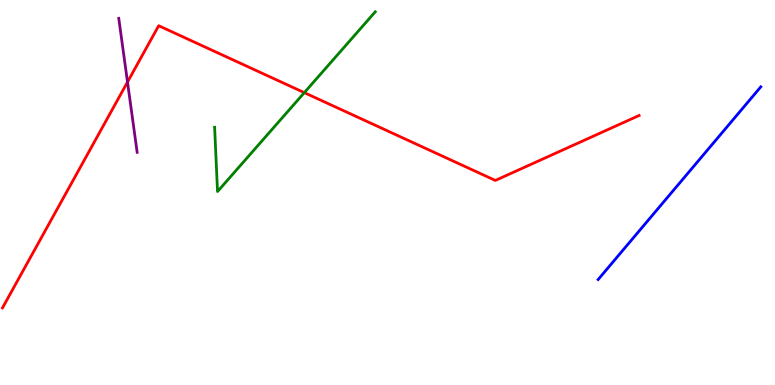[{'lines': ['blue', 'red'], 'intersections': []}, {'lines': ['green', 'red'], 'intersections': [{'x': 3.93, 'y': 7.59}]}, {'lines': ['purple', 'red'], 'intersections': [{'x': 1.65, 'y': 7.87}]}, {'lines': ['blue', 'green'], 'intersections': []}, {'lines': ['blue', 'purple'], 'intersections': []}, {'lines': ['green', 'purple'], 'intersections': []}]